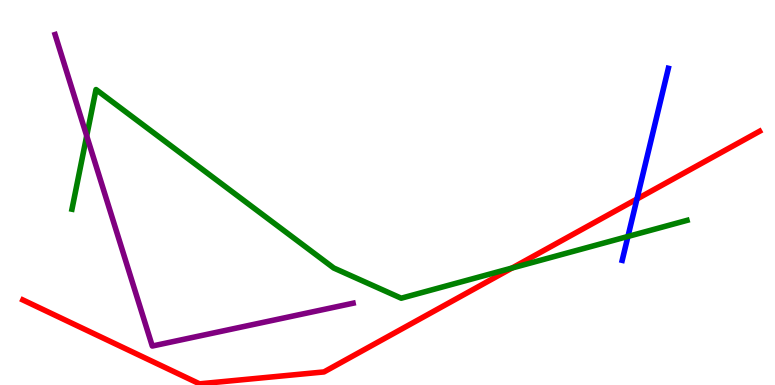[{'lines': ['blue', 'red'], 'intersections': [{'x': 8.22, 'y': 4.83}]}, {'lines': ['green', 'red'], 'intersections': [{'x': 6.61, 'y': 3.04}]}, {'lines': ['purple', 'red'], 'intersections': []}, {'lines': ['blue', 'green'], 'intersections': [{'x': 8.1, 'y': 3.86}]}, {'lines': ['blue', 'purple'], 'intersections': []}, {'lines': ['green', 'purple'], 'intersections': [{'x': 1.12, 'y': 6.47}]}]